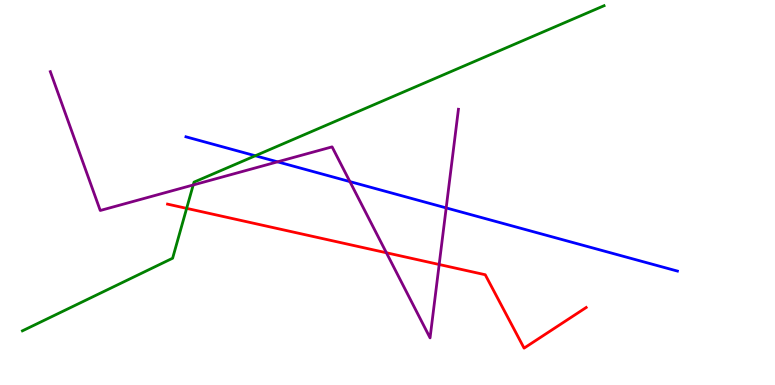[{'lines': ['blue', 'red'], 'intersections': []}, {'lines': ['green', 'red'], 'intersections': [{'x': 2.41, 'y': 4.59}]}, {'lines': ['purple', 'red'], 'intersections': [{'x': 4.99, 'y': 3.43}, {'x': 5.67, 'y': 3.13}]}, {'lines': ['blue', 'green'], 'intersections': [{'x': 3.29, 'y': 5.95}]}, {'lines': ['blue', 'purple'], 'intersections': [{'x': 3.58, 'y': 5.8}, {'x': 4.51, 'y': 5.28}, {'x': 5.76, 'y': 4.6}]}, {'lines': ['green', 'purple'], 'intersections': [{'x': 2.49, 'y': 5.2}]}]